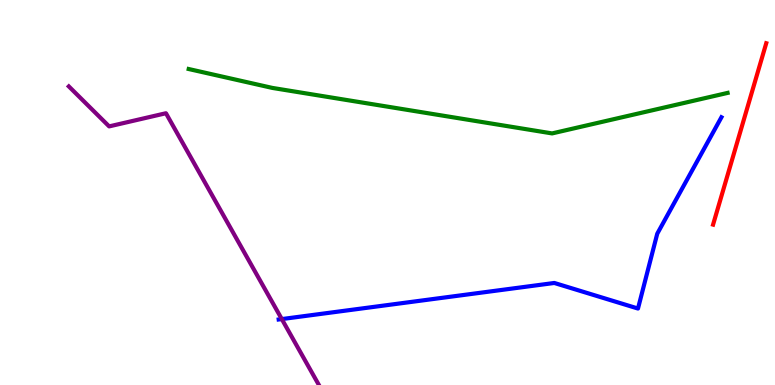[{'lines': ['blue', 'red'], 'intersections': []}, {'lines': ['green', 'red'], 'intersections': []}, {'lines': ['purple', 'red'], 'intersections': []}, {'lines': ['blue', 'green'], 'intersections': []}, {'lines': ['blue', 'purple'], 'intersections': [{'x': 3.64, 'y': 1.71}]}, {'lines': ['green', 'purple'], 'intersections': []}]